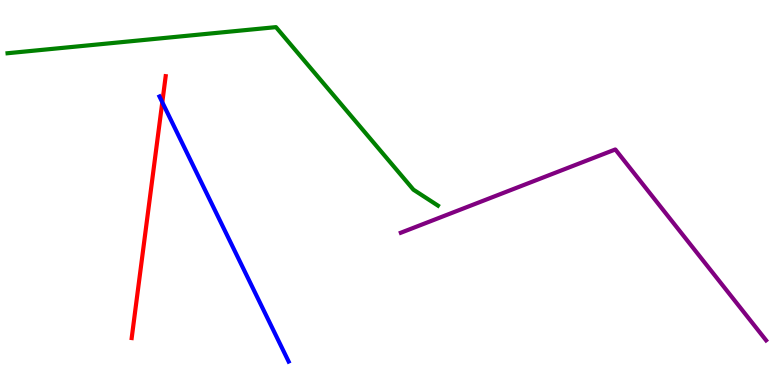[{'lines': ['blue', 'red'], 'intersections': [{'x': 2.09, 'y': 7.34}]}, {'lines': ['green', 'red'], 'intersections': []}, {'lines': ['purple', 'red'], 'intersections': []}, {'lines': ['blue', 'green'], 'intersections': []}, {'lines': ['blue', 'purple'], 'intersections': []}, {'lines': ['green', 'purple'], 'intersections': []}]